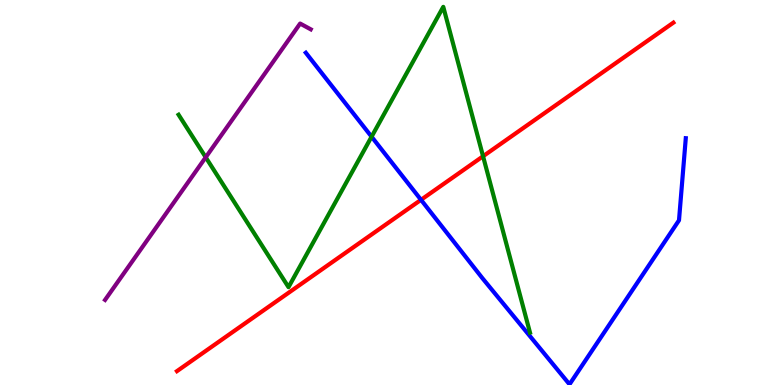[{'lines': ['blue', 'red'], 'intersections': [{'x': 5.43, 'y': 4.81}]}, {'lines': ['green', 'red'], 'intersections': [{'x': 6.23, 'y': 5.94}]}, {'lines': ['purple', 'red'], 'intersections': []}, {'lines': ['blue', 'green'], 'intersections': [{'x': 4.79, 'y': 6.45}]}, {'lines': ['blue', 'purple'], 'intersections': []}, {'lines': ['green', 'purple'], 'intersections': [{'x': 2.65, 'y': 5.91}]}]